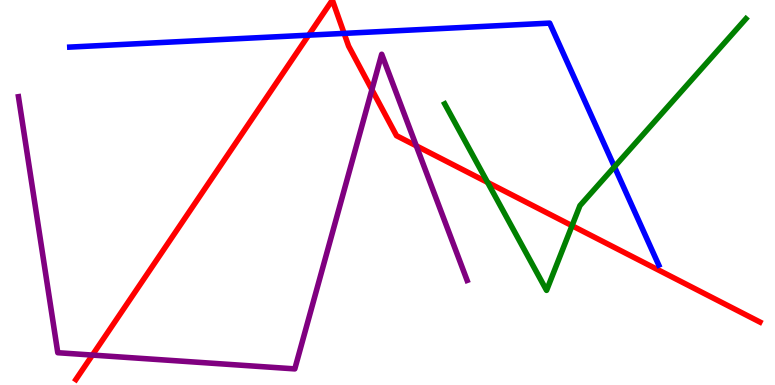[{'lines': ['blue', 'red'], 'intersections': [{'x': 3.98, 'y': 9.09}, {'x': 4.44, 'y': 9.13}]}, {'lines': ['green', 'red'], 'intersections': [{'x': 6.29, 'y': 5.26}, {'x': 7.38, 'y': 4.14}]}, {'lines': ['purple', 'red'], 'intersections': [{'x': 1.19, 'y': 0.777}, {'x': 4.8, 'y': 7.67}, {'x': 5.37, 'y': 6.21}]}, {'lines': ['blue', 'green'], 'intersections': [{'x': 7.93, 'y': 5.67}]}, {'lines': ['blue', 'purple'], 'intersections': []}, {'lines': ['green', 'purple'], 'intersections': []}]